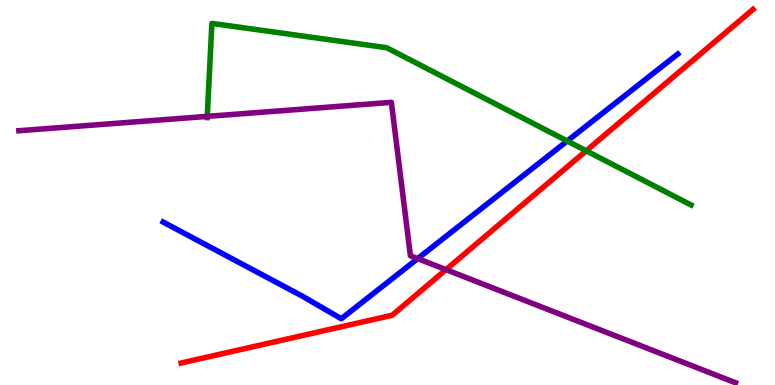[{'lines': ['blue', 'red'], 'intersections': []}, {'lines': ['green', 'red'], 'intersections': [{'x': 7.56, 'y': 6.08}]}, {'lines': ['purple', 'red'], 'intersections': [{'x': 5.75, 'y': 3.0}]}, {'lines': ['blue', 'green'], 'intersections': [{'x': 7.32, 'y': 6.34}]}, {'lines': ['blue', 'purple'], 'intersections': [{'x': 5.39, 'y': 3.28}]}, {'lines': ['green', 'purple'], 'intersections': [{'x': 2.67, 'y': 6.98}]}]